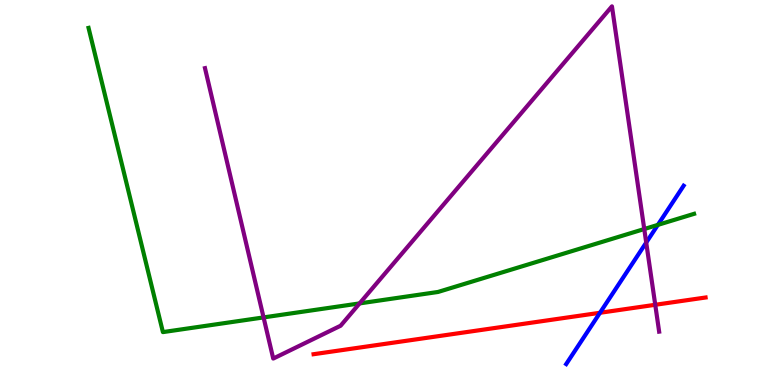[{'lines': ['blue', 'red'], 'intersections': [{'x': 7.74, 'y': 1.88}]}, {'lines': ['green', 'red'], 'intersections': []}, {'lines': ['purple', 'red'], 'intersections': [{'x': 8.45, 'y': 2.08}]}, {'lines': ['blue', 'green'], 'intersections': [{'x': 8.49, 'y': 4.16}]}, {'lines': ['blue', 'purple'], 'intersections': [{'x': 8.34, 'y': 3.7}]}, {'lines': ['green', 'purple'], 'intersections': [{'x': 3.4, 'y': 1.76}, {'x': 4.64, 'y': 2.12}, {'x': 8.31, 'y': 4.05}]}]